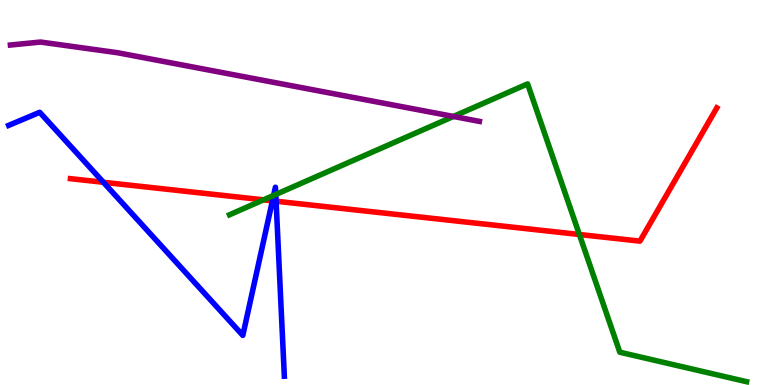[{'lines': ['blue', 'red'], 'intersections': [{'x': 1.33, 'y': 5.27}, {'x': 3.52, 'y': 4.78}, {'x': 3.56, 'y': 4.77}]}, {'lines': ['green', 'red'], 'intersections': [{'x': 3.4, 'y': 4.81}, {'x': 7.48, 'y': 3.91}]}, {'lines': ['purple', 'red'], 'intersections': []}, {'lines': ['blue', 'green'], 'intersections': [{'x': 3.53, 'y': 4.92}, {'x': 3.56, 'y': 4.95}]}, {'lines': ['blue', 'purple'], 'intersections': []}, {'lines': ['green', 'purple'], 'intersections': [{'x': 5.85, 'y': 6.98}]}]